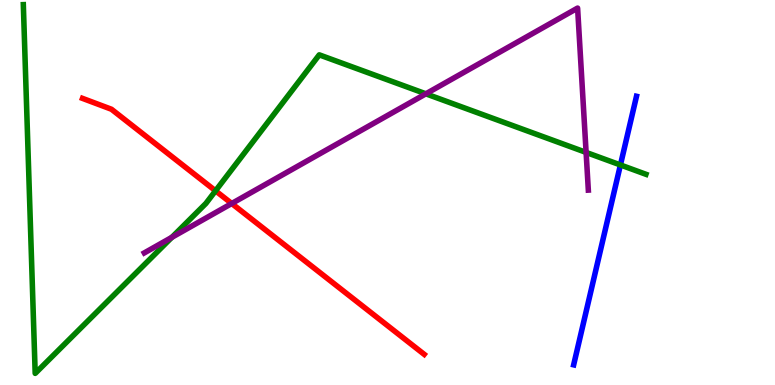[{'lines': ['blue', 'red'], 'intersections': []}, {'lines': ['green', 'red'], 'intersections': [{'x': 2.78, 'y': 5.04}]}, {'lines': ['purple', 'red'], 'intersections': [{'x': 2.99, 'y': 4.71}]}, {'lines': ['blue', 'green'], 'intersections': [{'x': 8.01, 'y': 5.72}]}, {'lines': ['blue', 'purple'], 'intersections': []}, {'lines': ['green', 'purple'], 'intersections': [{'x': 2.22, 'y': 3.84}, {'x': 5.49, 'y': 7.56}, {'x': 7.56, 'y': 6.04}]}]